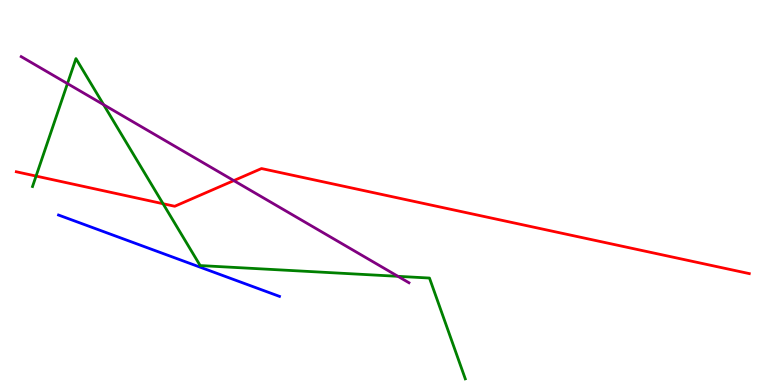[{'lines': ['blue', 'red'], 'intersections': []}, {'lines': ['green', 'red'], 'intersections': [{'x': 0.465, 'y': 5.43}, {'x': 2.1, 'y': 4.71}]}, {'lines': ['purple', 'red'], 'intersections': [{'x': 3.02, 'y': 5.31}]}, {'lines': ['blue', 'green'], 'intersections': []}, {'lines': ['blue', 'purple'], 'intersections': []}, {'lines': ['green', 'purple'], 'intersections': [{'x': 0.87, 'y': 7.83}, {'x': 1.34, 'y': 7.28}, {'x': 5.13, 'y': 2.82}]}]